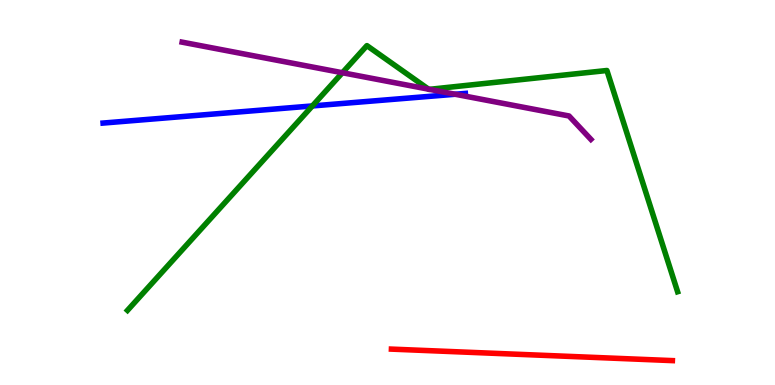[{'lines': ['blue', 'red'], 'intersections': []}, {'lines': ['green', 'red'], 'intersections': []}, {'lines': ['purple', 'red'], 'intersections': []}, {'lines': ['blue', 'green'], 'intersections': [{'x': 4.03, 'y': 7.25}]}, {'lines': ['blue', 'purple'], 'intersections': [{'x': 5.87, 'y': 7.55}]}, {'lines': ['green', 'purple'], 'intersections': [{'x': 4.42, 'y': 8.11}, {'x': 5.53, 'y': 7.68}, {'x': 5.54, 'y': 7.68}]}]